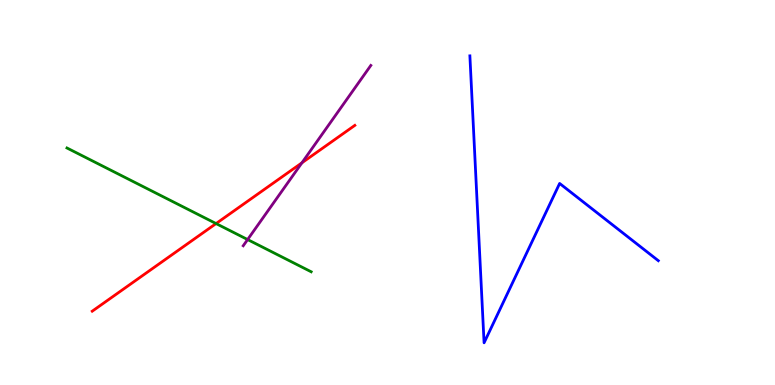[{'lines': ['blue', 'red'], 'intersections': []}, {'lines': ['green', 'red'], 'intersections': [{'x': 2.79, 'y': 4.19}]}, {'lines': ['purple', 'red'], 'intersections': [{'x': 3.9, 'y': 5.77}]}, {'lines': ['blue', 'green'], 'intersections': []}, {'lines': ['blue', 'purple'], 'intersections': []}, {'lines': ['green', 'purple'], 'intersections': [{'x': 3.2, 'y': 3.78}]}]